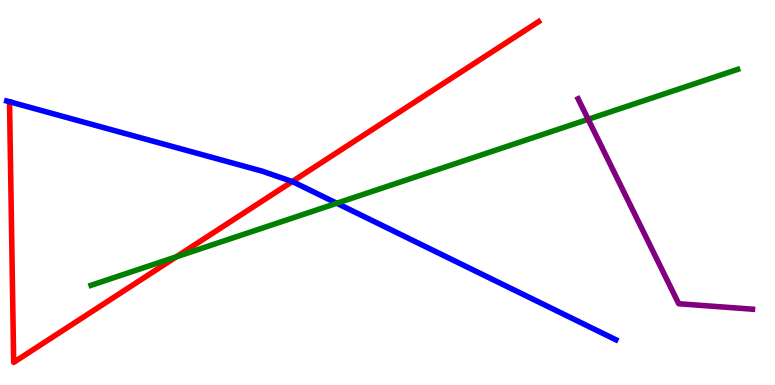[{'lines': ['blue', 'red'], 'intersections': [{'x': 3.77, 'y': 5.28}]}, {'lines': ['green', 'red'], 'intersections': [{'x': 2.27, 'y': 3.33}]}, {'lines': ['purple', 'red'], 'intersections': []}, {'lines': ['blue', 'green'], 'intersections': [{'x': 4.35, 'y': 4.72}]}, {'lines': ['blue', 'purple'], 'intersections': []}, {'lines': ['green', 'purple'], 'intersections': [{'x': 7.59, 'y': 6.9}]}]